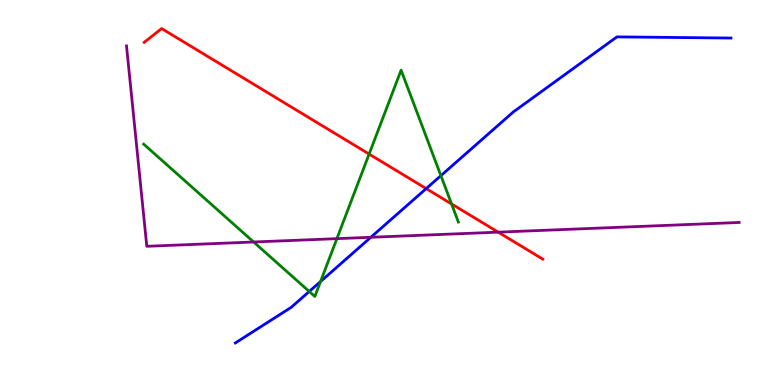[{'lines': ['blue', 'red'], 'intersections': [{'x': 5.5, 'y': 5.1}]}, {'lines': ['green', 'red'], 'intersections': [{'x': 4.76, 'y': 6.0}, {'x': 5.83, 'y': 4.7}]}, {'lines': ['purple', 'red'], 'intersections': [{'x': 6.43, 'y': 3.97}]}, {'lines': ['blue', 'green'], 'intersections': [{'x': 3.99, 'y': 2.43}, {'x': 4.14, 'y': 2.69}, {'x': 5.69, 'y': 5.44}]}, {'lines': ['blue', 'purple'], 'intersections': [{'x': 4.79, 'y': 3.84}]}, {'lines': ['green', 'purple'], 'intersections': [{'x': 3.27, 'y': 3.71}, {'x': 4.35, 'y': 3.8}]}]